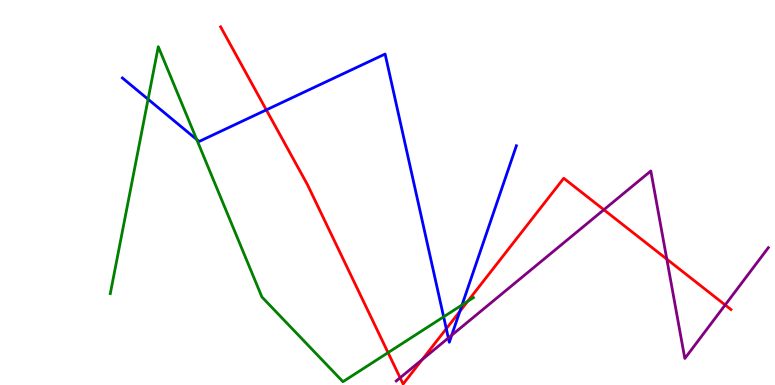[{'lines': ['blue', 'red'], 'intersections': [{'x': 3.44, 'y': 7.15}, {'x': 5.76, 'y': 1.46}, {'x': 5.93, 'y': 1.91}]}, {'lines': ['green', 'red'], 'intersections': [{'x': 5.01, 'y': 0.841}, {'x': 6.03, 'y': 2.17}]}, {'lines': ['purple', 'red'], 'intersections': [{'x': 5.16, 'y': 0.188}, {'x': 5.45, 'y': 0.662}, {'x': 7.79, 'y': 4.55}, {'x': 8.6, 'y': 3.27}, {'x': 9.36, 'y': 2.08}]}, {'lines': ['blue', 'green'], 'intersections': [{'x': 1.91, 'y': 7.42}, {'x': 2.54, 'y': 6.38}, {'x': 5.72, 'y': 1.77}, {'x': 5.96, 'y': 2.08}]}, {'lines': ['blue', 'purple'], 'intersections': [{'x': 5.79, 'y': 1.22}, {'x': 5.83, 'y': 1.29}]}, {'lines': ['green', 'purple'], 'intersections': []}]